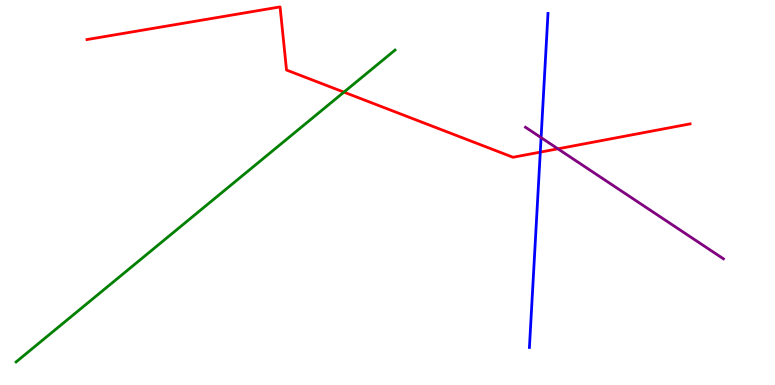[{'lines': ['blue', 'red'], 'intersections': [{'x': 6.97, 'y': 6.05}]}, {'lines': ['green', 'red'], 'intersections': [{'x': 4.44, 'y': 7.61}]}, {'lines': ['purple', 'red'], 'intersections': [{'x': 7.2, 'y': 6.13}]}, {'lines': ['blue', 'green'], 'intersections': []}, {'lines': ['blue', 'purple'], 'intersections': [{'x': 6.98, 'y': 6.43}]}, {'lines': ['green', 'purple'], 'intersections': []}]